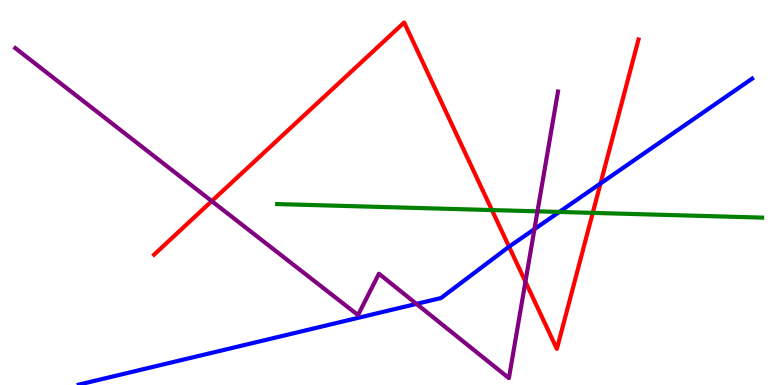[{'lines': ['blue', 'red'], 'intersections': [{'x': 6.57, 'y': 3.59}, {'x': 7.75, 'y': 5.23}]}, {'lines': ['green', 'red'], 'intersections': [{'x': 6.35, 'y': 4.54}, {'x': 7.65, 'y': 4.47}]}, {'lines': ['purple', 'red'], 'intersections': [{'x': 2.73, 'y': 4.78}, {'x': 6.78, 'y': 2.68}]}, {'lines': ['blue', 'green'], 'intersections': [{'x': 7.22, 'y': 4.49}]}, {'lines': ['blue', 'purple'], 'intersections': [{'x': 5.37, 'y': 2.11}, {'x': 6.9, 'y': 4.05}]}, {'lines': ['green', 'purple'], 'intersections': [{'x': 6.94, 'y': 4.51}]}]